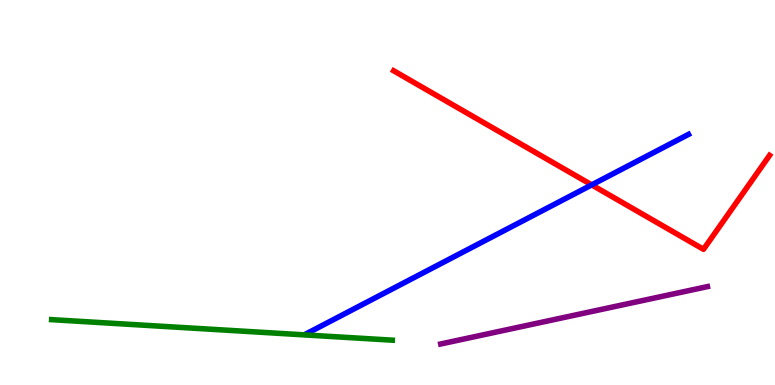[{'lines': ['blue', 'red'], 'intersections': [{'x': 7.63, 'y': 5.2}]}, {'lines': ['green', 'red'], 'intersections': []}, {'lines': ['purple', 'red'], 'intersections': []}, {'lines': ['blue', 'green'], 'intersections': []}, {'lines': ['blue', 'purple'], 'intersections': []}, {'lines': ['green', 'purple'], 'intersections': []}]